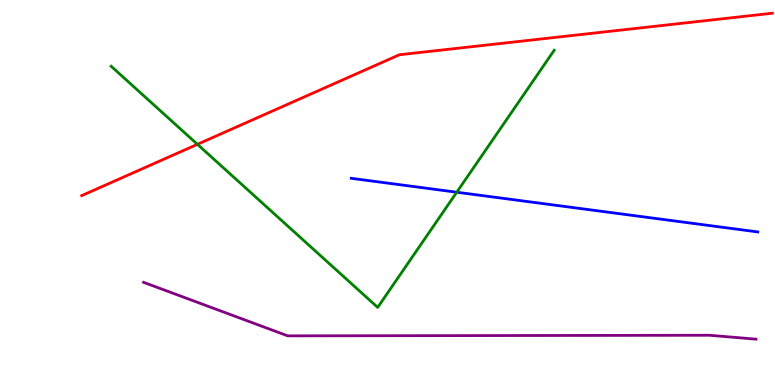[{'lines': ['blue', 'red'], 'intersections': []}, {'lines': ['green', 'red'], 'intersections': [{'x': 2.55, 'y': 6.25}]}, {'lines': ['purple', 'red'], 'intersections': []}, {'lines': ['blue', 'green'], 'intersections': [{'x': 5.89, 'y': 5.01}]}, {'lines': ['blue', 'purple'], 'intersections': []}, {'lines': ['green', 'purple'], 'intersections': []}]